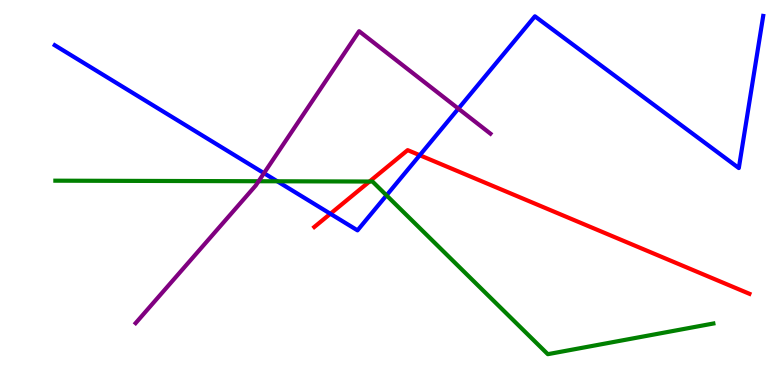[{'lines': ['blue', 'red'], 'intersections': [{'x': 4.26, 'y': 4.45}, {'x': 5.42, 'y': 5.97}]}, {'lines': ['green', 'red'], 'intersections': [{'x': 4.77, 'y': 5.28}]}, {'lines': ['purple', 'red'], 'intersections': []}, {'lines': ['blue', 'green'], 'intersections': [{'x': 3.58, 'y': 5.29}, {'x': 4.99, 'y': 4.93}]}, {'lines': ['blue', 'purple'], 'intersections': [{'x': 3.41, 'y': 5.5}, {'x': 5.91, 'y': 7.18}]}, {'lines': ['green', 'purple'], 'intersections': [{'x': 3.34, 'y': 5.29}]}]